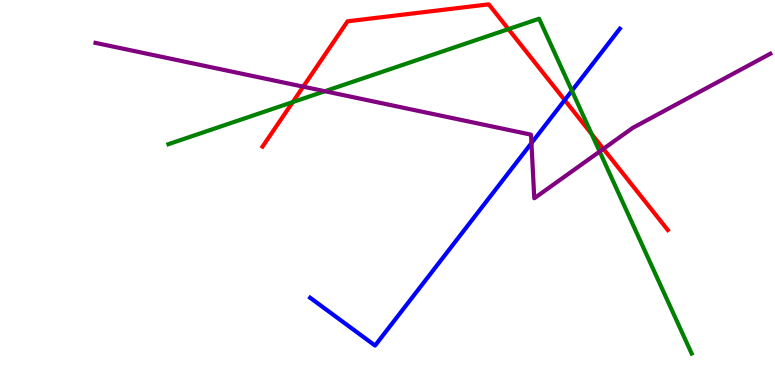[{'lines': ['blue', 'red'], 'intersections': [{'x': 7.29, 'y': 7.4}]}, {'lines': ['green', 'red'], 'intersections': [{'x': 3.78, 'y': 7.35}, {'x': 6.56, 'y': 9.24}, {'x': 7.63, 'y': 6.52}]}, {'lines': ['purple', 'red'], 'intersections': [{'x': 3.91, 'y': 7.75}, {'x': 7.79, 'y': 6.13}]}, {'lines': ['blue', 'green'], 'intersections': [{'x': 7.38, 'y': 7.64}]}, {'lines': ['blue', 'purple'], 'intersections': [{'x': 6.86, 'y': 6.28}]}, {'lines': ['green', 'purple'], 'intersections': [{'x': 4.19, 'y': 7.63}, {'x': 7.74, 'y': 6.06}]}]